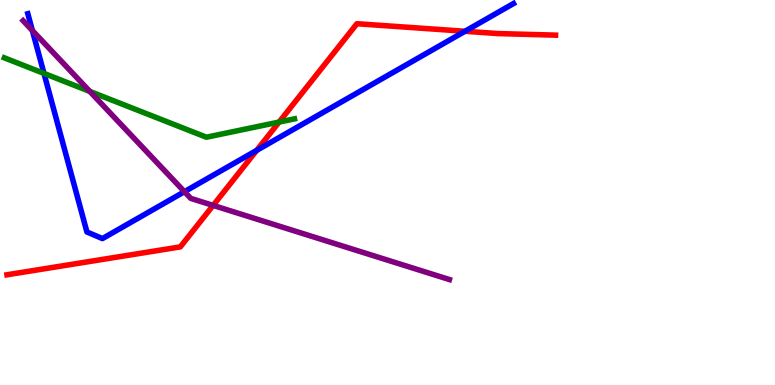[{'lines': ['blue', 'red'], 'intersections': [{'x': 3.31, 'y': 6.09}, {'x': 6.0, 'y': 9.19}]}, {'lines': ['green', 'red'], 'intersections': [{'x': 3.6, 'y': 6.83}]}, {'lines': ['purple', 'red'], 'intersections': [{'x': 2.75, 'y': 4.66}]}, {'lines': ['blue', 'green'], 'intersections': [{'x': 0.568, 'y': 8.09}]}, {'lines': ['blue', 'purple'], 'intersections': [{'x': 0.418, 'y': 9.21}, {'x': 2.38, 'y': 5.02}]}, {'lines': ['green', 'purple'], 'intersections': [{'x': 1.16, 'y': 7.63}]}]